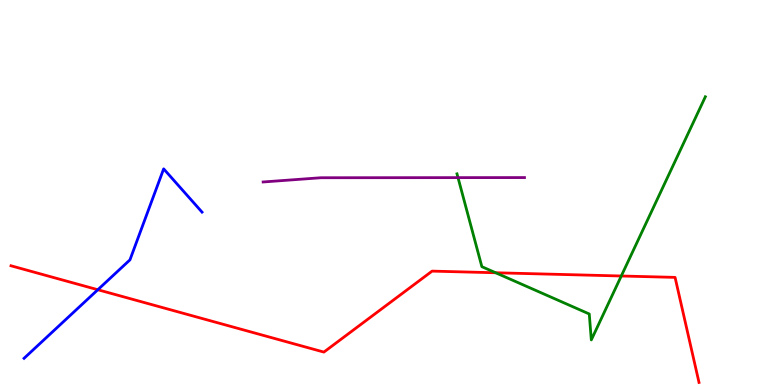[{'lines': ['blue', 'red'], 'intersections': [{'x': 1.26, 'y': 2.47}]}, {'lines': ['green', 'red'], 'intersections': [{'x': 6.4, 'y': 2.92}, {'x': 8.02, 'y': 2.83}]}, {'lines': ['purple', 'red'], 'intersections': []}, {'lines': ['blue', 'green'], 'intersections': []}, {'lines': ['blue', 'purple'], 'intersections': []}, {'lines': ['green', 'purple'], 'intersections': [{'x': 5.91, 'y': 5.39}]}]